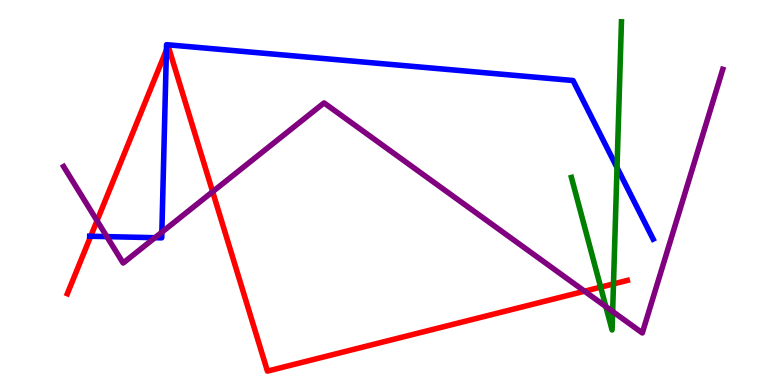[{'lines': ['blue', 'red'], 'intersections': [{'x': 1.17, 'y': 3.86}, {'x': 2.15, 'y': 8.7}]}, {'lines': ['green', 'red'], 'intersections': [{'x': 7.75, 'y': 2.54}, {'x': 7.92, 'y': 2.63}]}, {'lines': ['purple', 'red'], 'intersections': [{'x': 1.25, 'y': 4.27}, {'x': 2.74, 'y': 5.02}, {'x': 7.54, 'y': 2.44}]}, {'lines': ['blue', 'green'], 'intersections': [{'x': 7.96, 'y': 5.65}]}, {'lines': ['blue', 'purple'], 'intersections': [{'x': 1.38, 'y': 3.85}, {'x': 2.0, 'y': 3.83}, {'x': 2.09, 'y': 3.97}]}, {'lines': ['green', 'purple'], 'intersections': [{'x': 7.82, 'y': 2.04}, {'x': 7.91, 'y': 1.91}]}]